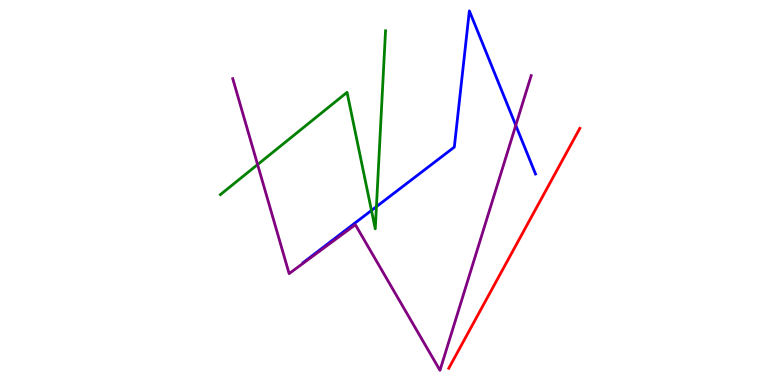[{'lines': ['blue', 'red'], 'intersections': []}, {'lines': ['green', 'red'], 'intersections': []}, {'lines': ['purple', 'red'], 'intersections': []}, {'lines': ['blue', 'green'], 'intersections': [{'x': 4.79, 'y': 4.53}, {'x': 4.86, 'y': 4.63}]}, {'lines': ['blue', 'purple'], 'intersections': [{'x': 6.66, 'y': 6.74}]}, {'lines': ['green', 'purple'], 'intersections': [{'x': 3.32, 'y': 5.73}]}]